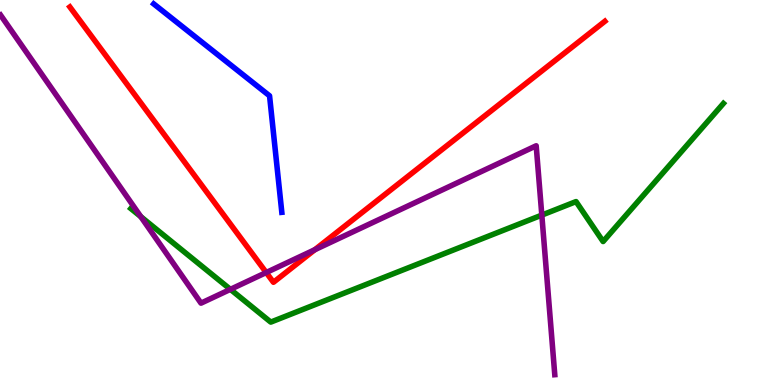[{'lines': ['blue', 'red'], 'intersections': []}, {'lines': ['green', 'red'], 'intersections': []}, {'lines': ['purple', 'red'], 'intersections': [{'x': 3.44, 'y': 2.92}, {'x': 4.06, 'y': 3.51}]}, {'lines': ['blue', 'green'], 'intersections': []}, {'lines': ['blue', 'purple'], 'intersections': []}, {'lines': ['green', 'purple'], 'intersections': [{'x': 1.82, 'y': 4.37}, {'x': 2.97, 'y': 2.48}, {'x': 6.99, 'y': 4.41}]}]